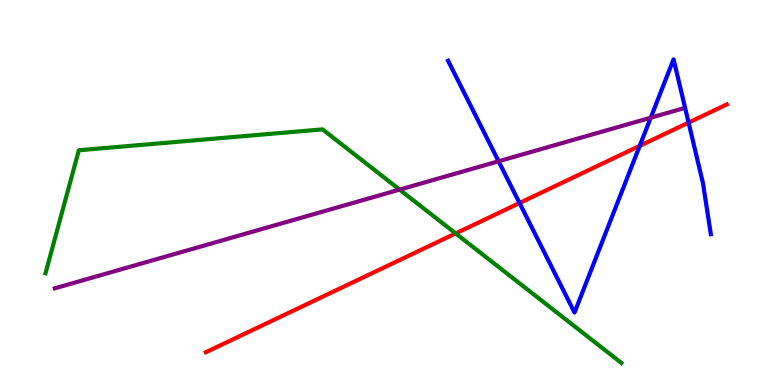[{'lines': ['blue', 'red'], 'intersections': [{'x': 6.7, 'y': 4.73}, {'x': 8.25, 'y': 6.21}, {'x': 8.89, 'y': 6.82}]}, {'lines': ['green', 'red'], 'intersections': [{'x': 5.88, 'y': 3.94}]}, {'lines': ['purple', 'red'], 'intersections': []}, {'lines': ['blue', 'green'], 'intersections': []}, {'lines': ['blue', 'purple'], 'intersections': [{'x': 6.43, 'y': 5.81}, {'x': 8.4, 'y': 6.94}]}, {'lines': ['green', 'purple'], 'intersections': [{'x': 5.16, 'y': 5.08}]}]